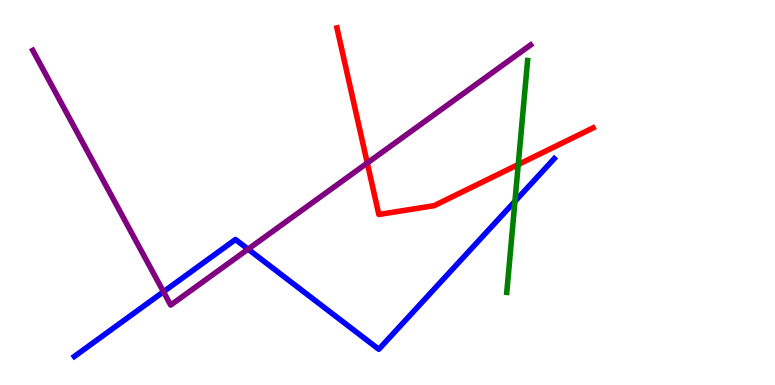[{'lines': ['blue', 'red'], 'intersections': []}, {'lines': ['green', 'red'], 'intersections': [{'x': 6.69, 'y': 5.73}]}, {'lines': ['purple', 'red'], 'intersections': [{'x': 4.74, 'y': 5.77}]}, {'lines': ['blue', 'green'], 'intersections': [{'x': 6.64, 'y': 4.77}]}, {'lines': ['blue', 'purple'], 'intersections': [{'x': 2.11, 'y': 2.42}, {'x': 3.2, 'y': 3.53}]}, {'lines': ['green', 'purple'], 'intersections': []}]